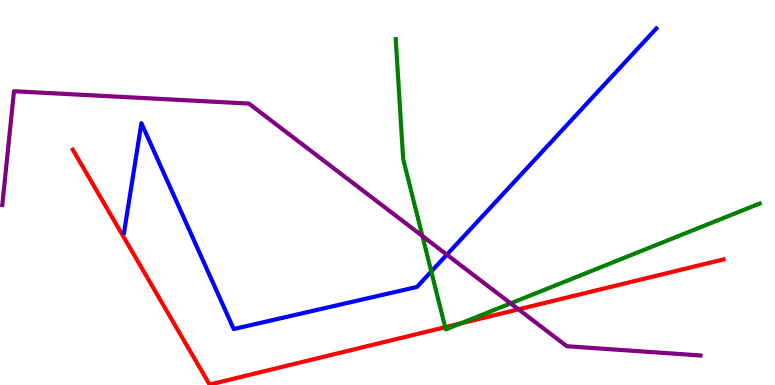[{'lines': ['blue', 'red'], 'intersections': []}, {'lines': ['green', 'red'], 'intersections': [{'x': 5.74, 'y': 1.5}, {'x': 5.94, 'y': 1.6}]}, {'lines': ['purple', 'red'], 'intersections': [{'x': 6.69, 'y': 1.97}]}, {'lines': ['blue', 'green'], 'intersections': [{'x': 5.56, 'y': 2.95}]}, {'lines': ['blue', 'purple'], 'intersections': [{'x': 5.77, 'y': 3.39}]}, {'lines': ['green', 'purple'], 'intersections': [{'x': 5.45, 'y': 3.87}, {'x': 6.59, 'y': 2.12}]}]